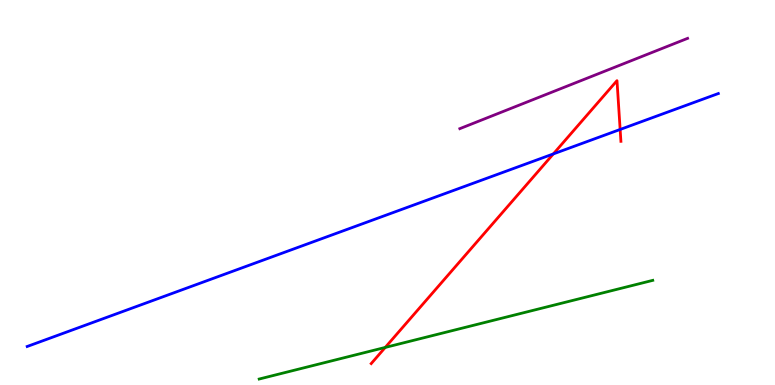[{'lines': ['blue', 'red'], 'intersections': [{'x': 7.14, 'y': 6.0}, {'x': 8.0, 'y': 6.64}]}, {'lines': ['green', 'red'], 'intersections': [{'x': 4.97, 'y': 0.976}]}, {'lines': ['purple', 'red'], 'intersections': []}, {'lines': ['blue', 'green'], 'intersections': []}, {'lines': ['blue', 'purple'], 'intersections': []}, {'lines': ['green', 'purple'], 'intersections': []}]